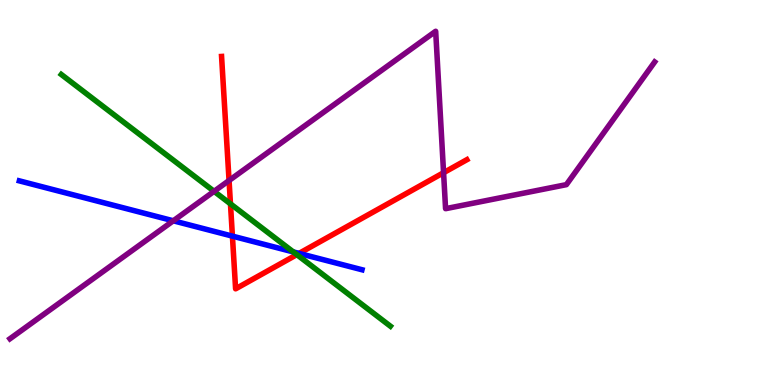[{'lines': ['blue', 'red'], 'intersections': [{'x': 3.0, 'y': 3.87}, {'x': 3.86, 'y': 3.42}]}, {'lines': ['green', 'red'], 'intersections': [{'x': 2.97, 'y': 4.7}, {'x': 3.83, 'y': 3.39}]}, {'lines': ['purple', 'red'], 'intersections': [{'x': 2.96, 'y': 5.31}, {'x': 5.72, 'y': 5.51}]}, {'lines': ['blue', 'green'], 'intersections': [{'x': 3.78, 'y': 3.46}]}, {'lines': ['blue', 'purple'], 'intersections': [{'x': 2.24, 'y': 4.27}]}, {'lines': ['green', 'purple'], 'intersections': [{'x': 2.76, 'y': 5.03}]}]